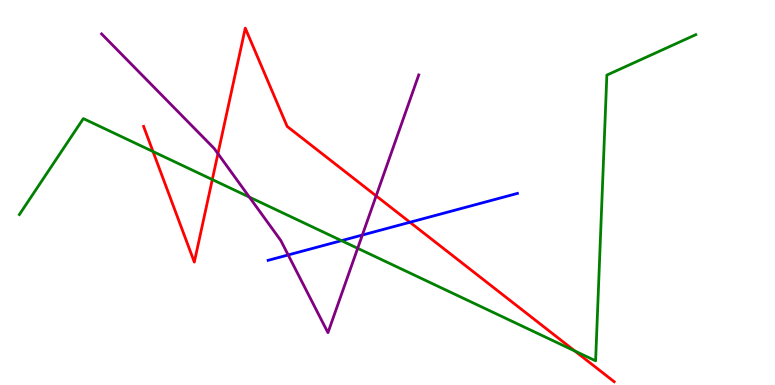[{'lines': ['blue', 'red'], 'intersections': [{'x': 5.29, 'y': 4.23}]}, {'lines': ['green', 'red'], 'intersections': [{'x': 1.97, 'y': 6.06}, {'x': 2.74, 'y': 5.34}, {'x': 7.42, 'y': 0.884}]}, {'lines': ['purple', 'red'], 'intersections': [{'x': 2.81, 'y': 6.01}, {'x': 4.85, 'y': 4.91}]}, {'lines': ['blue', 'green'], 'intersections': [{'x': 4.41, 'y': 3.75}]}, {'lines': ['blue', 'purple'], 'intersections': [{'x': 3.72, 'y': 3.38}, {'x': 4.68, 'y': 3.89}]}, {'lines': ['green', 'purple'], 'intersections': [{'x': 3.22, 'y': 4.88}, {'x': 4.62, 'y': 3.55}]}]